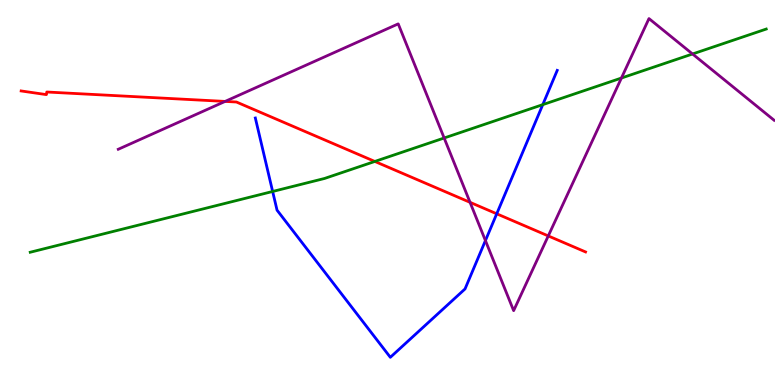[{'lines': ['blue', 'red'], 'intersections': [{'x': 6.41, 'y': 4.45}]}, {'lines': ['green', 'red'], 'intersections': [{'x': 4.84, 'y': 5.81}]}, {'lines': ['purple', 'red'], 'intersections': [{'x': 2.9, 'y': 7.37}, {'x': 6.07, 'y': 4.74}, {'x': 7.07, 'y': 3.87}]}, {'lines': ['blue', 'green'], 'intersections': [{'x': 3.52, 'y': 5.03}, {'x': 7.0, 'y': 7.28}]}, {'lines': ['blue', 'purple'], 'intersections': [{'x': 6.26, 'y': 3.75}]}, {'lines': ['green', 'purple'], 'intersections': [{'x': 5.73, 'y': 6.42}, {'x': 8.02, 'y': 7.97}, {'x': 8.94, 'y': 8.6}]}]